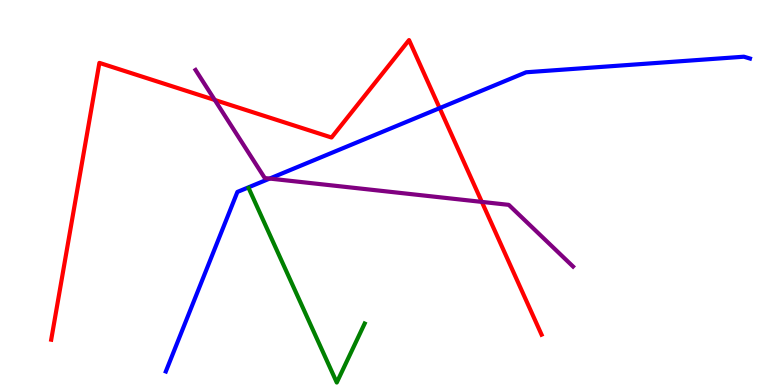[{'lines': ['blue', 'red'], 'intersections': [{'x': 5.67, 'y': 7.19}]}, {'lines': ['green', 'red'], 'intersections': []}, {'lines': ['purple', 'red'], 'intersections': [{'x': 2.77, 'y': 7.4}, {'x': 6.22, 'y': 4.76}]}, {'lines': ['blue', 'green'], 'intersections': []}, {'lines': ['blue', 'purple'], 'intersections': [{'x': 3.48, 'y': 5.36}]}, {'lines': ['green', 'purple'], 'intersections': []}]